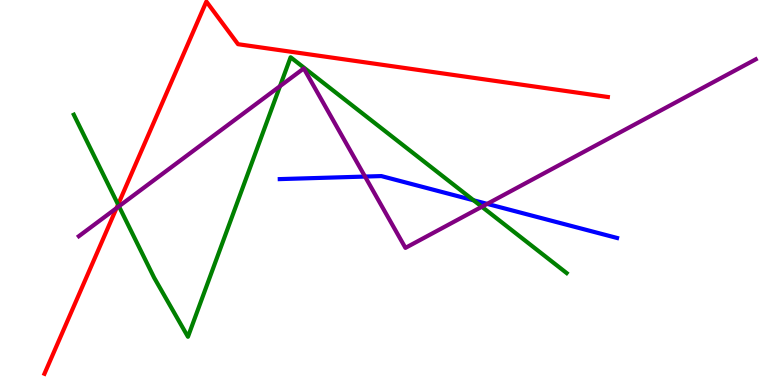[{'lines': ['blue', 'red'], 'intersections': []}, {'lines': ['green', 'red'], 'intersections': [{'x': 1.52, 'y': 4.69}]}, {'lines': ['purple', 'red'], 'intersections': [{'x': 1.5, 'y': 4.59}]}, {'lines': ['blue', 'green'], 'intersections': [{'x': 6.11, 'y': 4.8}]}, {'lines': ['blue', 'purple'], 'intersections': [{'x': 4.71, 'y': 5.41}, {'x': 6.29, 'y': 4.7}]}, {'lines': ['green', 'purple'], 'intersections': [{'x': 1.53, 'y': 4.64}, {'x': 3.61, 'y': 7.76}, {'x': 6.22, 'y': 4.63}]}]